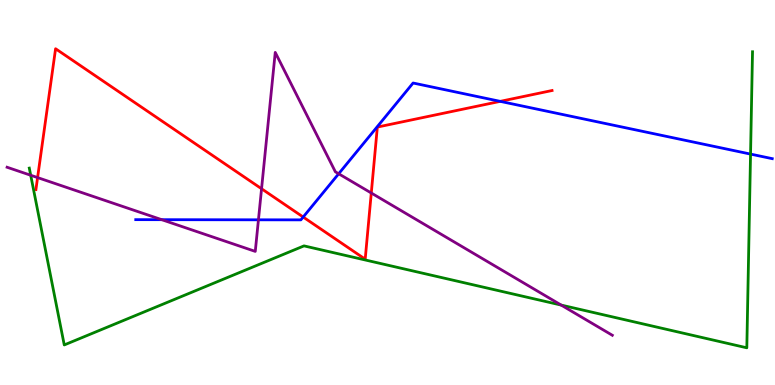[{'lines': ['blue', 'red'], 'intersections': [{'x': 3.91, 'y': 4.36}, {'x': 6.45, 'y': 7.37}]}, {'lines': ['green', 'red'], 'intersections': []}, {'lines': ['purple', 'red'], 'intersections': [{'x': 0.485, 'y': 5.39}, {'x': 3.37, 'y': 5.1}, {'x': 4.79, 'y': 4.99}]}, {'lines': ['blue', 'green'], 'intersections': [{'x': 9.68, 'y': 6.0}]}, {'lines': ['blue', 'purple'], 'intersections': [{'x': 2.09, 'y': 4.29}, {'x': 3.33, 'y': 4.29}, {'x': 4.37, 'y': 5.49}]}, {'lines': ['green', 'purple'], 'intersections': [{'x': 0.396, 'y': 5.45}, {'x': 7.24, 'y': 2.08}]}]